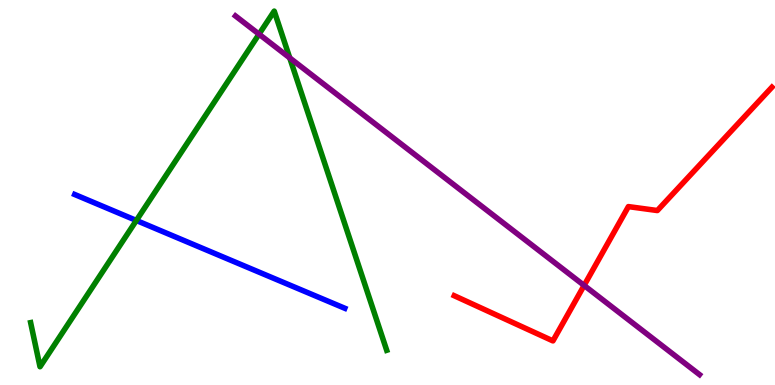[{'lines': ['blue', 'red'], 'intersections': []}, {'lines': ['green', 'red'], 'intersections': []}, {'lines': ['purple', 'red'], 'intersections': [{'x': 7.54, 'y': 2.59}]}, {'lines': ['blue', 'green'], 'intersections': [{'x': 1.76, 'y': 4.27}]}, {'lines': ['blue', 'purple'], 'intersections': []}, {'lines': ['green', 'purple'], 'intersections': [{'x': 3.34, 'y': 9.11}, {'x': 3.74, 'y': 8.5}]}]